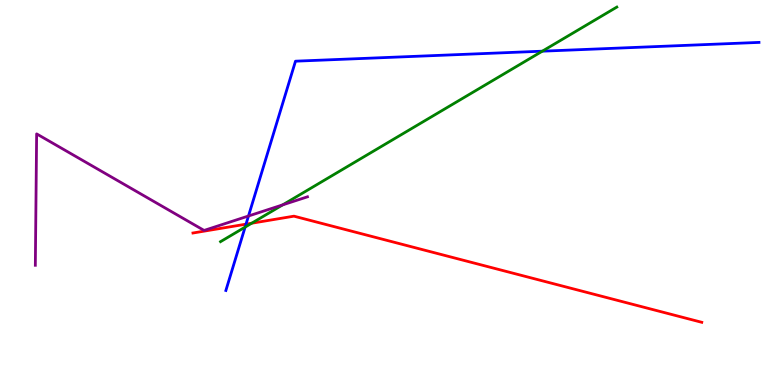[{'lines': ['blue', 'red'], 'intersections': [{'x': 3.17, 'y': 4.18}]}, {'lines': ['green', 'red'], 'intersections': [{'x': 3.25, 'y': 4.2}]}, {'lines': ['purple', 'red'], 'intersections': []}, {'lines': ['blue', 'green'], 'intersections': [{'x': 3.16, 'y': 4.1}, {'x': 7.0, 'y': 8.67}]}, {'lines': ['blue', 'purple'], 'intersections': [{'x': 3.21, 'y': 4.39}]}, {'lines': ['green', 'purple'], 'intersections': [{'x': 3.65, 'y': 4.68}]}]